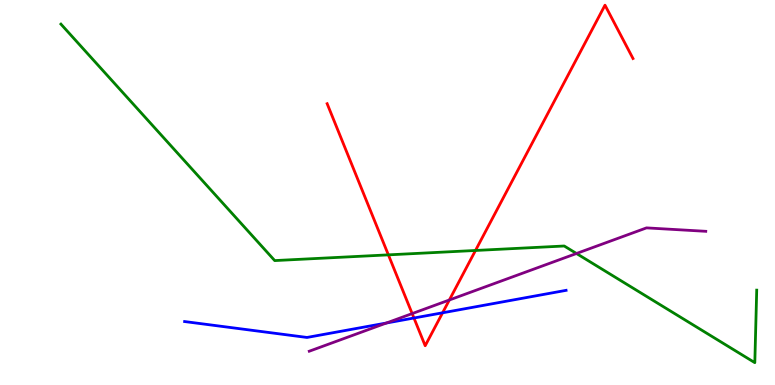[{'lines': ['blue', 'red'], 'intersections': [{'x': 5.34, 'y': 1.74}, {'x': 5.71, 'y': 1.88}]}, {'lines': ['green', 'red'], 'intersections': [{'x': 5.01, 'y': 3.38}, {'x': 6.14, 'y': 3.49}]}, {'lines': ['purple', 'red'], 'intersections': [{'x': 5.32, 'y': 1.85}, {'x': 5.8, 'y': 2.21}]}, {'lines': ['blue', 'green'], 'intersections': []}, {'lines': ['blue', 'purple'], 'intersections': [{'x': 4.99, 'y': 1.61}]}, {'lines': ['green', 'purple'], 'intersections': [{'x': 7.44, 'y': 3.42}]}]